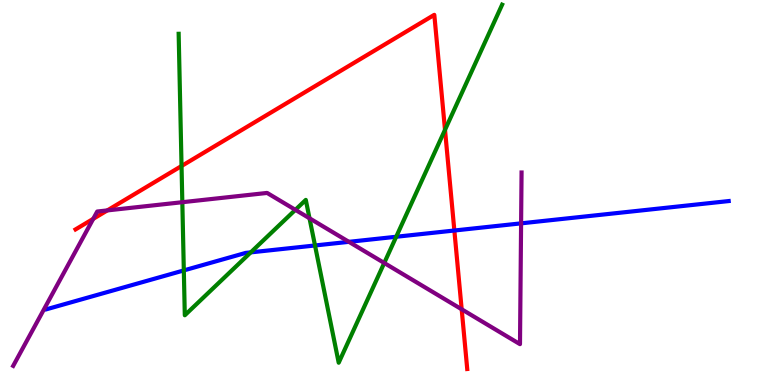[{'lines': ['blue', 'red'], 'intersections': [{'x': 5.86, 'y': 4.01}]}, {'lines': ['green', 'red'], 'intersections': [{'x': 2.34, 'y': 5.69}, {'x': 5.74, 'y': 6.63}]}, {'lines': ['purple', 'red'], 'intersections': [{'x': 1.2, 'y': 4.32}, {'x': 1.38, 'y': 4.53}, {'x': 5.96, 'y': 1.97}]}, {'lines': ['blue', 'green'], 'intersections': [{'x': 2.37, 'y': 2.98}, {'x': 3.24, 'y': 3.44}, {'x': 4.06, 'y': 3.62}, {'x': 5.11, 'y': 3.85}]}, {'lines': ['blue', 'purple'], 'intersections': [{'x': 4.5, 'y': 3.72}, {'x': 6.72, 'y': 4.2}]}, {'lines': ['green', 'purple'], 'intersections': [{'x': 2.35, 'y': 4.75}, {'x': 3.81, 'y': 4.55}, {'x': 3.99, 'y': 4.33}, {'x': 4.96, 'y': 3.17}]}]